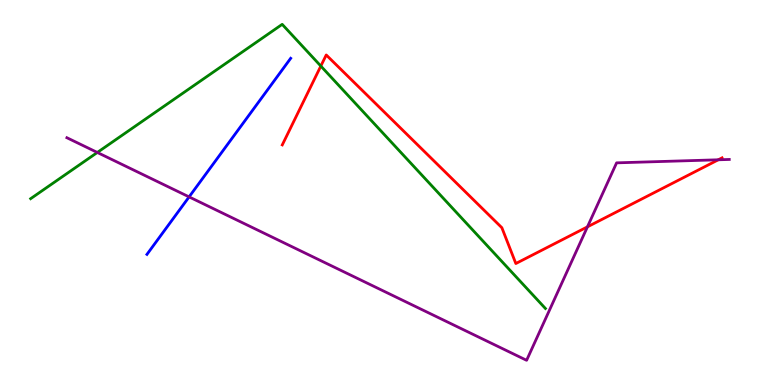[{'lines': ['blue', 'red'], 'intersections': []}, {'lines': ['green', 'red'], 'intersections': [{'x': 4.14, 'y': 8.28}]}, {'lines': ['purple', 'red'], 'intersections': [{'x': 7.58, 'y': 4.11}, {'x': 9.27, 'y': 5.85}]}, {'lines': ['blue', 'green'], 'intersections': []}, {'lines': ['blue', 'purple'], 'intersections': [{'x': 2.44, 'y': 4.89}]}, {'lines': ['green', 'purple'], 'intersections': [{'x': 1.26, 'y': 6.04}]}]